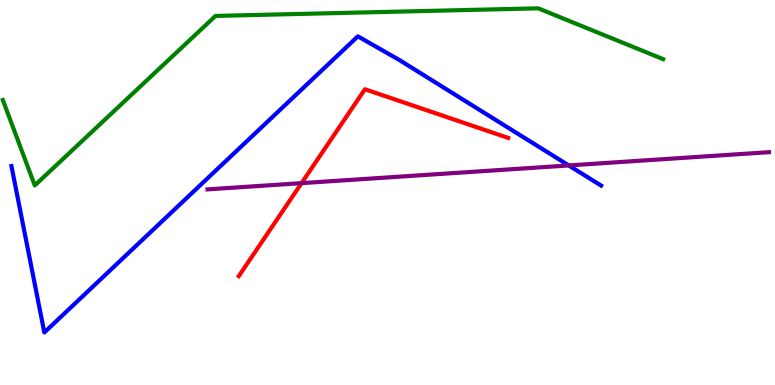[{'lines': ['blue', 'red'], 'intersections': []}, {'lines': ['green', 'red'], 'intersections': []}, {'lines': ['purple', 'red'], 'intersections': [{'x': 3.89, 'y': 5.24}]}, {'lines': ['blue', 'green'], 'intersections': []}, {'lines': ['blue', 'purple'], 'intersections': [{'x': 7.34, 'y': 5.7}]}, {'lines': ['green', 'purple'], 'intersections': []}]